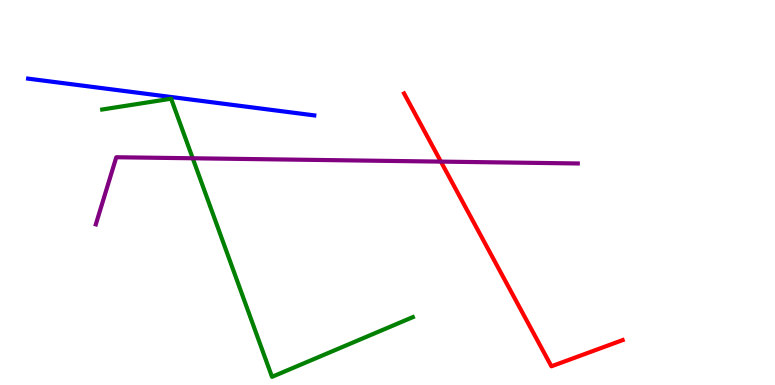[{'lines': ['blue', 'red'], 'intersections': []}, {'lines': ['green', 'red'], 'intersections': []}, {'lines': ['purple', 'red'], 'intersections': [{'x': 5.69, 'y': 5.8}]}, {'lines': ['blue', 'green'], 'intersections': []}, {'lines': ['blue', 'purple'], 'intersections': []}, {'lines': ['green', 'purple'], 'intersections': [{'x': 2.49, 'y': 5.89}]}]